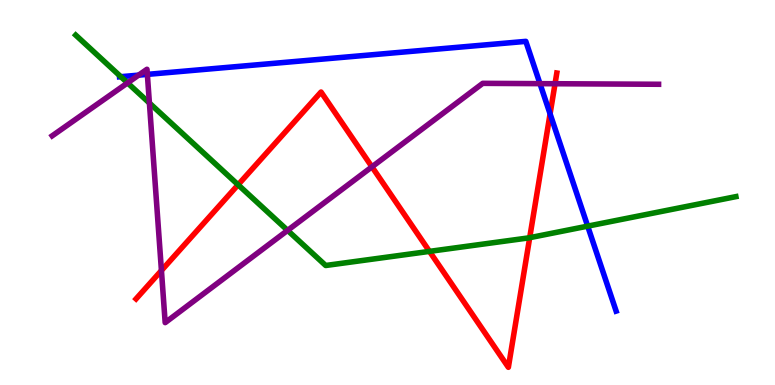[{'lines': ['blue', 'red'], 'intersections': [{'x': 7.1, 'y': 7.04}]}, {'lines': ['green', 'red'], 'intersections': [{'x': 3.07, 'y': 5.2}, {'x': 5.54, 'y': 3.47}, {'x': 6.83, 'y': 3.83}]}, {'lines': ['purple', 'red'], 'intersections': [{'x': 2.08, 'y': 2.97}, {'x': 4.8, 'y': 5.67}, {'x': 7.16, 'y': 7.83}]}, {'lines': ['blue', 'green'], 'intersections': [{'x': 1.56, 'y': 8.01}, {'x': 7.58, 'y': 4.13}]}, {'lines': ['blue', 'purple'], 'intersections': [{'x': 1.79, 'y': 8.05}, {'x': 1.9, 'y': 8.07}, {'x': 6.97, 'y': 7.83}]}, {'lines': ['green', 'purple'], 'intersections': [{'x': 1.65, 'y': 7.85}, {'x': 1.93, 'y': 7.32}, {'x': 3.71, 'y': 4.02}]}]